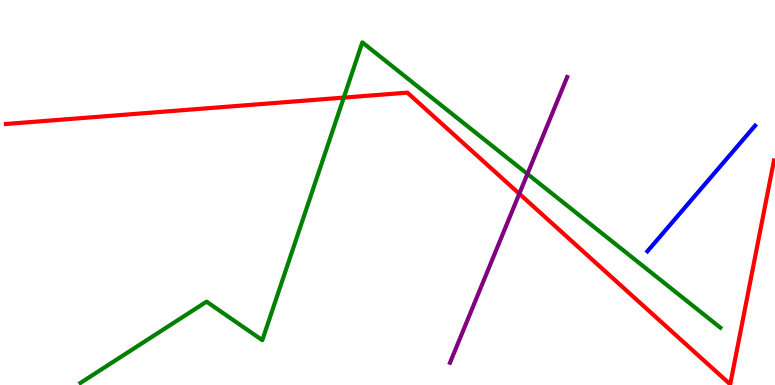[{'lines': ['blue', 'red'], 'intersections': []}, {'lines': ['green', 'red'], 'intersections': [{'x': 4.44, 'y': 7.46}]}, {'lines': ['purple', 'red'], 'intersections': [{'x': 6.7, 'y': 4.97}]}, {'lines': ['blue', 'green'], 'intersections': []}, {'lines': ['blue', 'purple'], 'intersections': []}, {'lines': ['green', 'purple'], 'intersections': [{'x': 6.81, 'y': 5.48}]}]